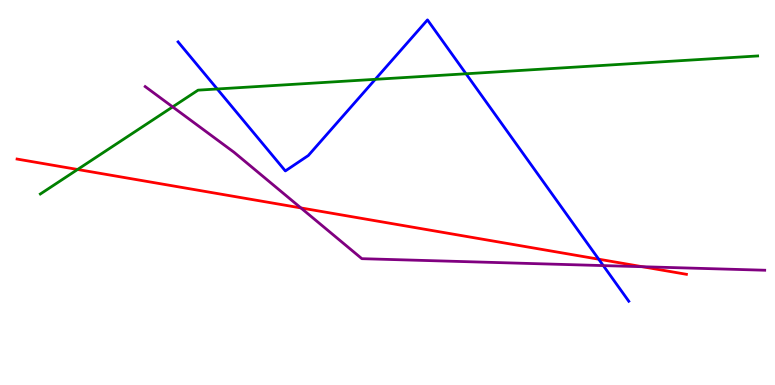[{'lines': ['blue', 'red'], 'intersections': [{'x': 7.73, 'y': 3.27}]}, {'lines': ['green', 'red'], 'intersections': [{'x': 1.0, 'y': 5.6}]}, {'lines': ['purple', 'red'], 'intersections': [{'x': 3.88, 'y': 4.6}, {'x': 8.29, 'y': 3.07}]}, {'lines': ['blue', 'green'], 'intersections': [{'x': 2.8, 'y': 7.69}, {'x': 4.84, 'y': 7.94}, {'x': 6.01, 'y': 8.08}]}, {'lines': ['blue', 'purple'], 'intersections': [{'x': 7.78, 'y': 3.1}]}, {'lines': ['green', 'purple'], 'intersections': [{'x': 2.23, 'y': 7.22}]}]